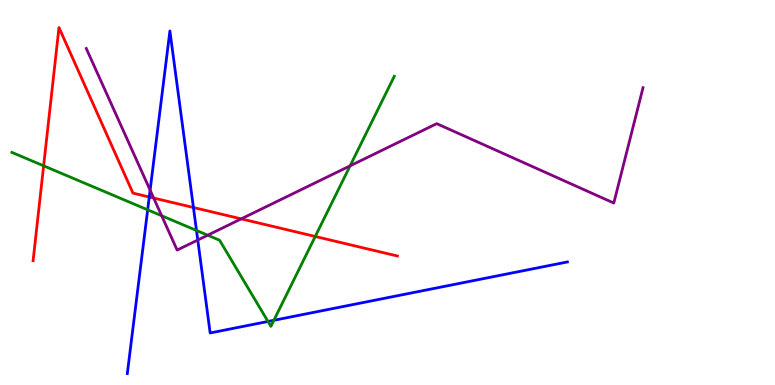[{'lines': ['blue', 'red'], 'intersections': [{'x': 1.93, 'y': 4.88}, {'x': 2.5, 'y': 4.61}]}, {'lines': ['green', 'red'], 'intersections': [{'x': 0.563, 'y': 5.69}, {'x': 4.07, 'y': 3.86}]}, {'lines': ['purple', 'red'], 'intersections': [{'x': 1.98, 'y': 4.86}, {'x': 3.11, 'y': 4.32}]}, {'lines': ['blue', 'green'], 'intersections': [{'x': 1.91, 'y': 4.55}, {'x': 2.54, 'y': 4.01}, {'x': 3.46, 'y': 1.65}, {'x': 3.53, 'y': 1.68}]}, {'lines': ['blue', 'purple'], 'intersections': [{'x': 1.94, 'y': 5.06}, {'x': 2.55, 'y': 3.77}]}, {'lines': ['green', 'purple'], 'intersections': [{'x': 2.09, 'y': 4.4}, {'x': 2.68, 'y': 3.89}, {'x': 4.52, 'y': 5.69}]}]